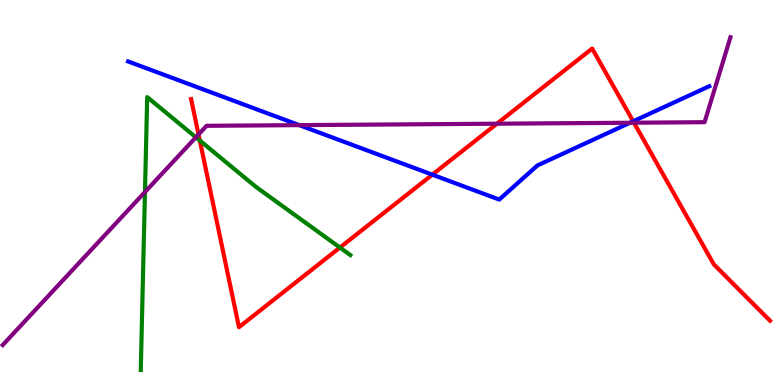[{'lines': ['blue', 'red'], 'intersections': [{'x': 5.58, 'y': 5.46}, {'x': 8.17, 'y': 6.85}]}, {'lines': ['green', 'red'], 'intersections': [{'x': 2.58, 'y': 6.35}, {'x': 4.39, 'y': 3.57}]}, {'lines': ['purple', 'red'], 'intersections': [{'x': 2.56, 'y': 6.51}, {'x': 6.41, 'y': 6.79}, {'x': 8.18, 'y': 6.81}]}, {'lines': ['blue', 'green'], 'intersections': []}, {'lines': ['blue', 'purple'], 'intersections': [{'x': 3.86, 'y': 6.75}, {'x': 8.13, 'y': 6.81}]}, {'lines': ['green', 'purple'], 'intersections': [{'x': 1.87, 'y': 5.01}, {'x': 2.53, 'y': 6.43}]}]